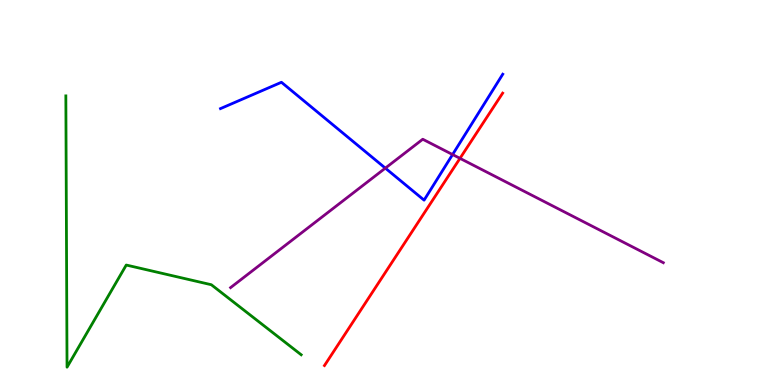[{'lines': ['blue', 'red'], 'intersections': []}, {'lines': ['green', 'red'], 'intersections': []}, {'lines': ['purple', 'red'], 'intersections': [{'x': 5.94, 'y': 5.89}]}, {'lines': ['blue', 'green'], 'intersections': []}, {'lines': ['blue', 'purple'], 'intersections': [{'x': 4.97, 'y': 5.63}, {'x': 5.84, 'y': 5.99}]}, {'lines': ['green', 'purple'], 'intersections': []}]